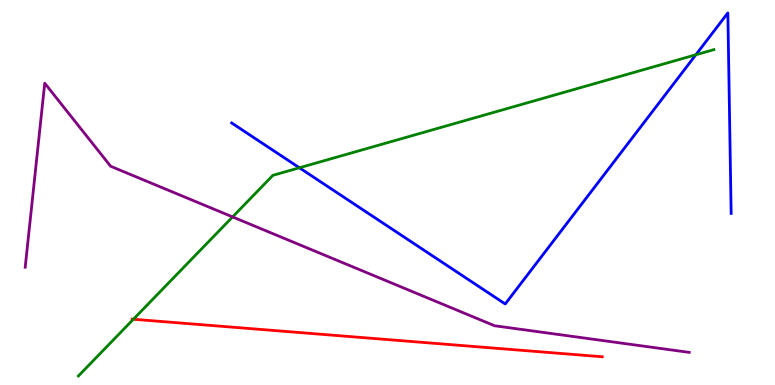[{'lines': ['blue', 'red'], 'intersections': []}, {'lines': ['green', 'red'], 'intersections': [{'x': 1.72, 'y': 1.71}]}, {'lines': ['purple', 'red'], 'intersections': []}, {'lines': ['blue', 'green'], 'intersections': [{'x': 3.86, 'y': 5.64}, {'x': 8.98, 'y': 8.58}]}, {'lines': ['blue', 'purple'], 'intersections': []}, {'lines': ['green', 'purple'], 'intersections': [{'x': 3.0, 'y': 4.37}]}]